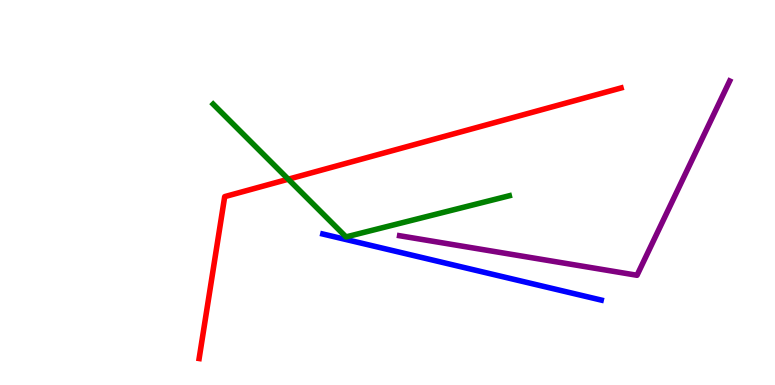[{'lines': ['blue', 'red'], 'intersections': []}, {'lines': ['green', 'red'], 'intersections': [{'x': 3.72, 'y': 5.35}]}, {'lines': ['purple', 'red'], 'intersections': []}, {'lines': ['blue', 'green'], 'intersections': []}, {'lines': ['blue', 'purple'], 'intersections': []}, {'lines': ['green', 'purple'], 'intersections': []}]